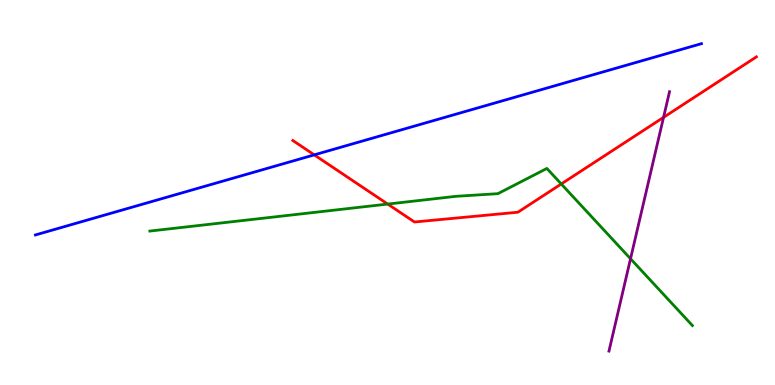[{'lines': ['blue', 'red'], 'intersections': [{'x': 4.06, 'y': 5.98}]}, {'lines': ['green', 'red'], 'intersections': [{'x': 5.0, 'y': 4.7}, {'x': 7.24, 'y': 5.22}]}, {'lines': ['purple', 'red'], 'intersections': [{'x': 8.56, 'y': 6.95}]}, {'lines': ['blue', 'green'], 'intersections': []}, {'lines': ['blue', 'purple'], 'intersections': []}, {'lines': ['green', 'purple'], 'intersections': [{'x': 8.14, 'y': 3.28}]}]